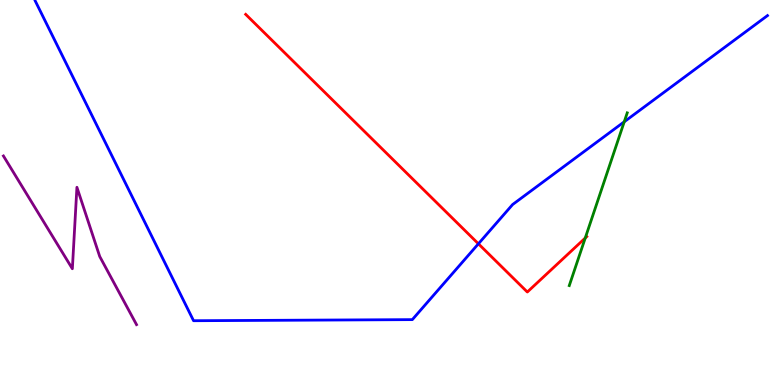[{'lines': ['blue', 'red'], 'intersections': [{'x': 6.17, 'y': 3.67}]}, {'lines': ['green', 'red'], 'intersections': [{'x': 7.55, 'y': 3.82}]}, {'lines': ['purple', 'red'], 'intersections': []}, {'lines': ['blue', 'green'], 'intersections': [{'x': 8.05, 'y': 6.84}]}, {'lines': ['blue', 'purple'], 'intersections': []}, {'lines': ['green', 'purple'], 'intersections': []}]